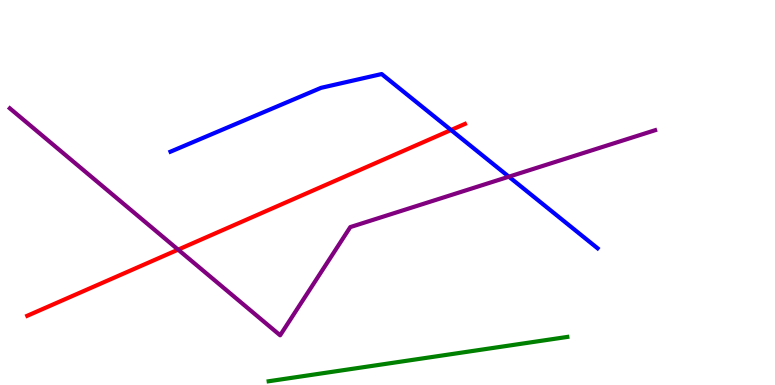[{'lines': ['blue', 'red'], 'intersections': [{'x': 5.82, 'y': 6.62}]}, {'lines': ['green', 'red'], 'intersections': []}, {'lines': ['purple', 'red'], 'intersections': [{'x': 2.3, 'y': 3.52}]}, {'lines': ['blue', 'green'], 'intersections': []}, {'lines': ['blue', 'purple'], 'intersections': [{'x': 6.57, 'y': 5.41}]}, {'lines': ['green', 'purple'], 'intersections': []}]